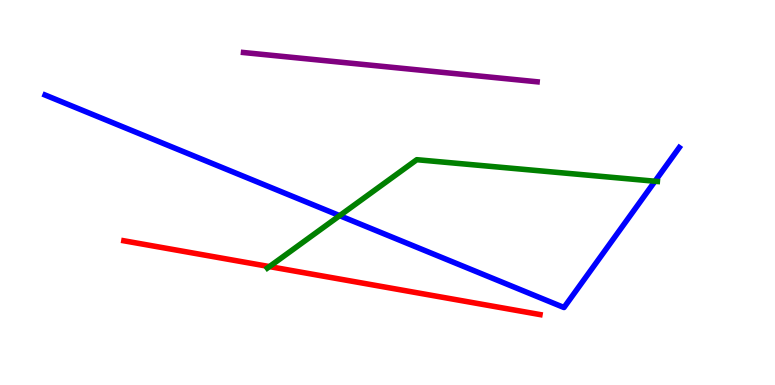[{'lines': ['blue', 'red'], 'intersections': []}, {'lines': ['green', 'red'], 'intersections': [{'x': 3.48, 'y': 3.08}]}, {'lines': ['purple', 'red'], 'intersections': []}, {'lines': ['blue', 'green'], 'intersections': [{'x': 4.38, 'y': 4.4}, {'x': 8.45, 'y': 5.29}]}, {'lines': ['blue', 'purple'], 'intersections': []}, {'lines': ['green', 'purple'], 'intersections': []}]